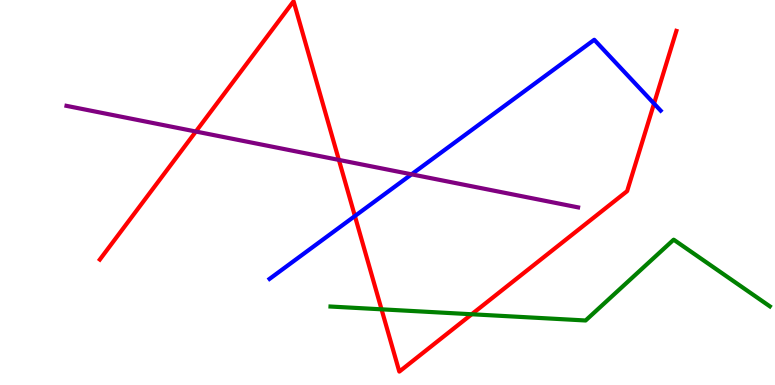[{'lines': ['blue', 'red'], 'intersections': [{'x': 4.58, 'y': 4.39}, {'x': 8.44, 'y': 7.31}]}, {'lines': ['green', 'red'], 'intersections': [{'x': 4.92, 'y': 1.97}, {'x': 6.09, 'y': 1.84}]}, {'lines': ['purple', 'red'], 'intersections': [{'x': 2.53, 'y': 6.58}, {'x': 4.37, 'y': 5.85}]}, {'lines': ['blue', 'green'], 'intersections': []}, {'lines': ['blue', 'purple'], 'intersections': [{'x': 5.31, 'y': 5.47}]}, {'lines': ['green', 'purple'], 'intersections': []}]